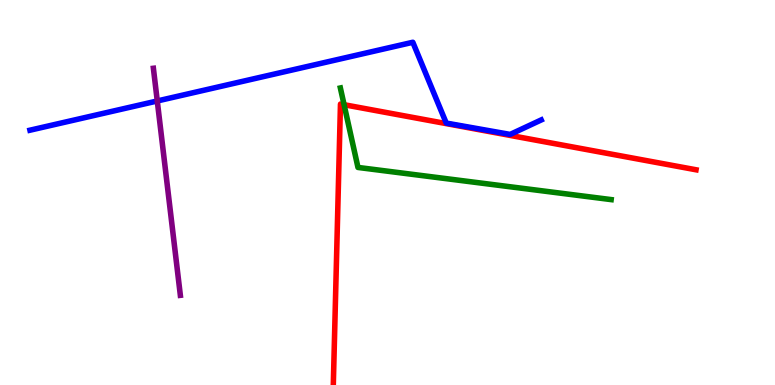[{'lines': ['blue', 'red'], 'intersections': []}, {'lines': ['green', 'red'], 'intersections': [{'x': 4.44, 'y': 7.28}]}, {'lines': ['purple', 'red'], 'intersections': []}, {'lines': ['blue', 'green'], 'intersections': []}, {'lines': ['blue', 'purple'], 'intersections': [{'x': 2.03, 'y': 7.38}]}, {'lines': ['green', 'purple'], 'intersections': []}]